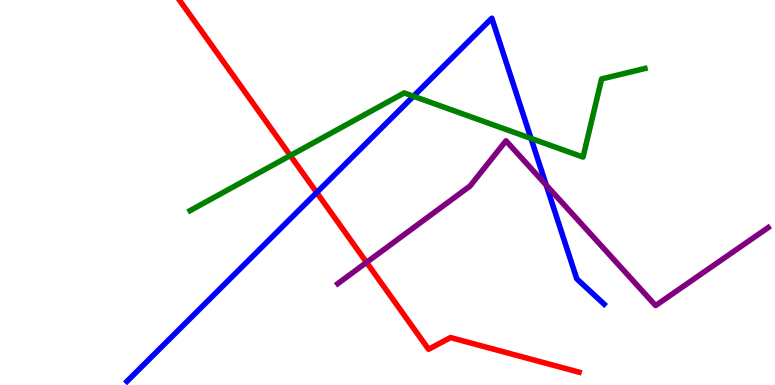[{'lines': ['blue', 'red'], 'intersections': [{'x': 4.09, 'y': 5.0}]}, {'lines': ['green', 'red'], 'intersections': [{'x': 3.75, 'y': 5.96}]}, {'lines': ['purple', 'red'], 'intersections': [{'x': 4.73, 'y': 3.18}]}, {'lines': ['blue', 'green'], 'intersections': [{'x': 5.34, 'y': 7.5}, {'x': 6.85, 'y': 6.41}]}, {'lines': ['blue', 'purple'], 'intersections': [{'x': 7.05, 'y': 5.19}]}, {'lines': ['green', 'purple'], 'intersections': []}]